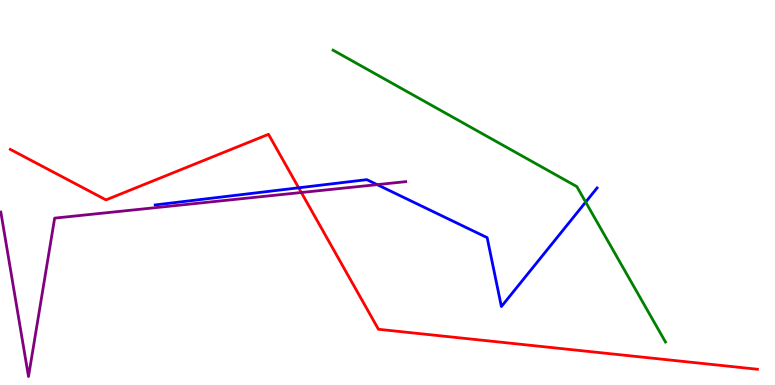[{'lines': ['blue', 'red'], 'intersections': [{'x': 3.85, 'y': 5.12}]}, {'lines': ['green', 'red'], 'intersections': []}, {'lines': ['purple', 'red'], 'intersections': [{'x': 3.89, 'y': 5.0}]}, {'lines': ['blue', 'green'], 'intersections': [{'x': 7.56, 'y': 4.75}]}, {'lines': ['blue', 'purple'], 'intersections': [{'x': 4.87, 'y': 5.2}]}, {'lines': ['green', 'purple'], 'intersections': []}]